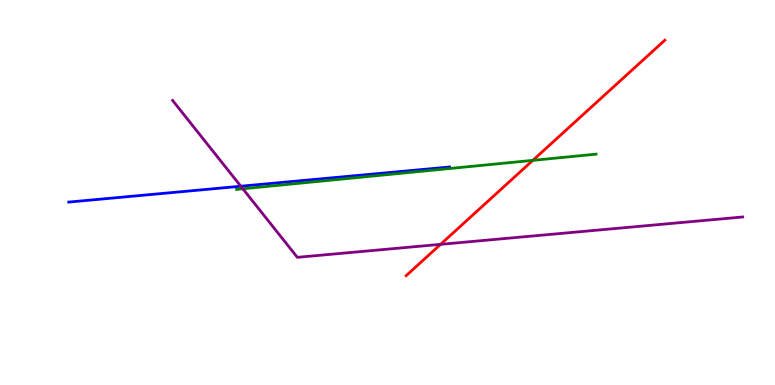[{'lines': ['blue', 'red'], 'intersections': []}, {'lines': ['green', 'red'], 'intersections': [{'x': 6.88, 'y': 5.83}]}, {'lines': ['purple', 'red'], 'intersections': [{'x': 5.68, 'y': 3.65}]}, {'lines': ['blue', 'green'], 'intersections': []}, {'lines': ['blue', 'purple'], 'intersections': [{'x': 3.11, 'y': 5.16}]}, {'lines': ['green', 'purple'], 'intersections': [{'x': 3.13, 'y': 5.1}]}]